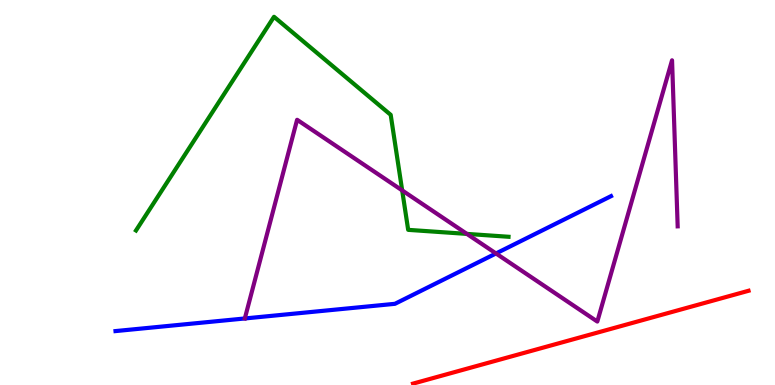[{'lines': ['blue', 'red'], 'intersections': []}, {'lines': ['green', 'red'], 'intersections': []}, {'lines': ['purple', 'red'], 'intersections': []}, {'lines': ['blue', 'green'], 'intersections': []}, {'lines': ['blue', 'purple'], 'intersections': [{'x': 3.16, 'y': 1.73}, {'x': 6.4, 'y': 3.42}]}, {'lines': ['green', 'purple'], 'intersections': [{'x': 5.19, 'y': 5.05}, {'x': 6.02, 'y': 3.92}]}]